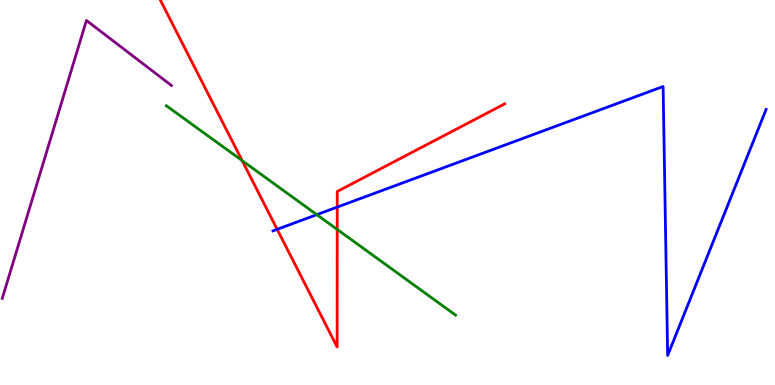[{'lines': ['blue', 'red'], 'intersections': [{'x': 3.58, 'y': 4.04}, {'x': 4.35, 'y': 4.62}]}, {'lines': ['green', 'red'], 'intersections': [{'x': 3.12, 'y': 5.83}, {'x': 4.35, 'y': 4.04}]}, {'lines': ['purple', 'red'], 'intersections': []}, {'lines': ['blue', 'green'], 'intersections': [{'x': 4.09, 'y': 4.42}]}, {'lines': ['blue', 'purple'], 'intersections': []}, {'lines': ['green', 'purple'], 'intersections': []}]